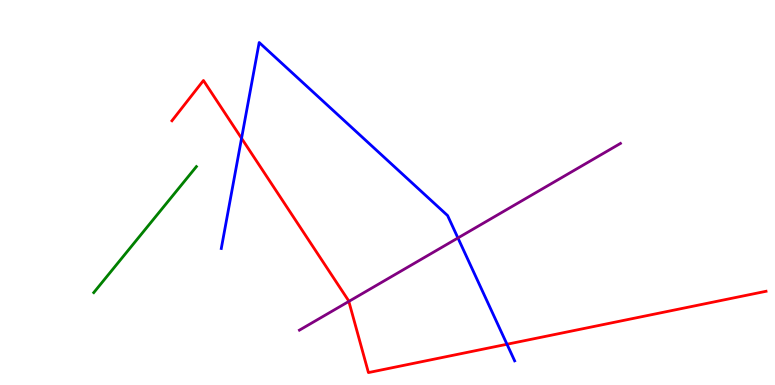[{'lines': ['blue', 'red'], 'intersections': [{'x': 3.12, 'y': 6.41}, {'x': 6.54, 'y': 1.06}]}, {'lines': ['green', 'red'], 'intersections': []}, {'lines': ['purple', 'red'], 'intersections': [{'x': 4.5, 'y': 2.17}]}, {'lines': ['blue', 'green'], 'intersections': []}, {'lines': ['blue', 'purple'], 'intersections': [{'x': 5.91, 'y': 3.82}]}, {'lines': ['green', 'purple'], 'intersections': []}]